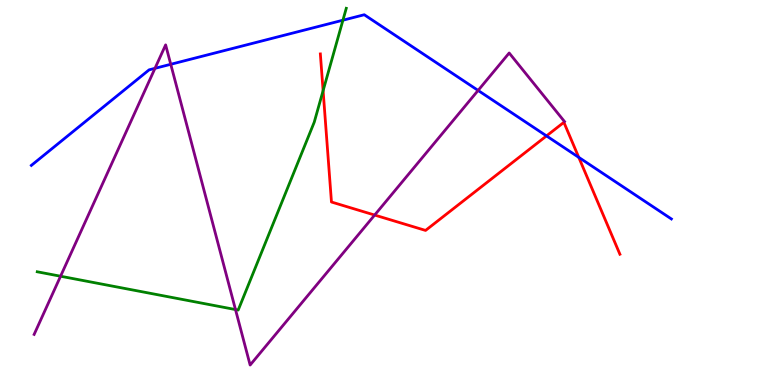[{'lines': ['blue', 'red'], 'intersections': [{'x': 7.05, 'y': 6.47}, {'x': 7.47, 'y': 5.91}]}, {'lines': ['green', 'red'], 'intersections': [{'x': 4.17, 'y': 7.65}]}, {'lines': ['purple', 'red'], 'intersections': [{'x': 4.83, 'y': 4.41}]}, {'lines': ['blue', 'green'], 'intersections': [{'x': 4.42, 'y': 9.48}]}, {'lines': ['blue', 'purple'], 'intersections': [{'x': 2.0, 'y': 8.23}, {'x': 2.2, 'y': 8.33}, {'x': 6.17, 'y': 7.65}]}, {'lines': ['green', 'purple'], 'intersections': [{'x': 0.781, 'y': 2.83}, {'x': 3.04, 'y': 1.96}]}]